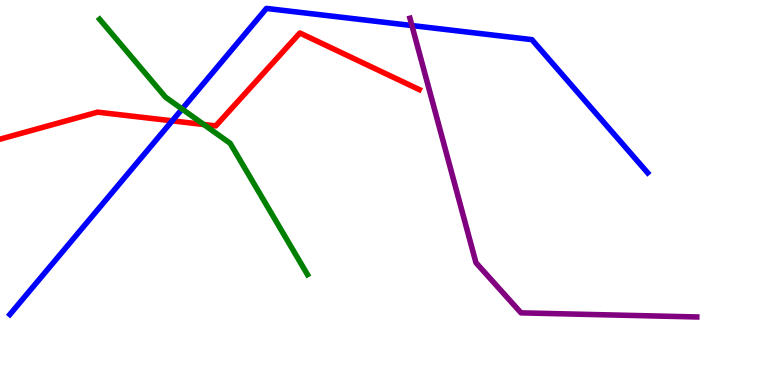[{'lines': ['blue', 'red'], 'intersections': [{'x': 2.22, 'y': 6.86}]}, {'lines': ['green', 'red'], 'intersections': [{'x': 2.63, 'y': 6.77}]}, {'lines': ['purple', 'red'], 'intersections': []}, {'lines': ['blue', 'green'], 'intersections': [{'x': 2.35, 'y': 7.17}]}, {'lines': ['blue', 'purple'], 'intersections': [{'x': 5.31, 'y': 9.34}]}, {'lines': ['green', 'purple'], 'intersections': []}]